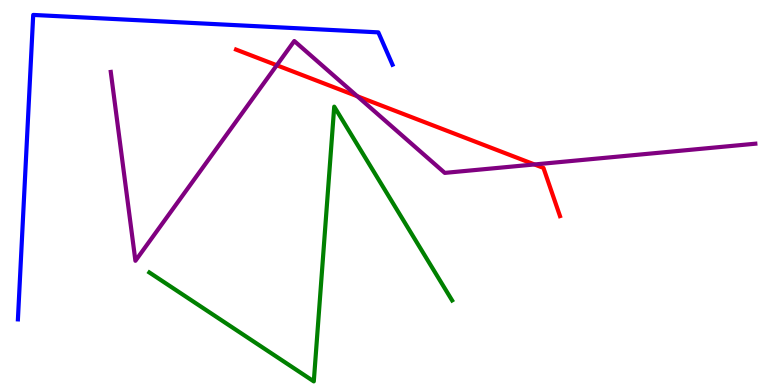[{'lines': ['blue', 'red'], 'intersections': []}, {'lines': ['green', 'red'], 'intersections': []}, {'lines': ['purple', 'red'], 'intersections': [{'x': 3.57, 'y': 8.31}, {'x': 4.61, 'y': 7.5}, {'x': 6.9, 'y': 5.73}]}, {'lines': ['blue', 'green'], 'intersections': []}, {'lines': ['blue', 'purple'], 'intersections': []}, {'lines': ['green', 'purple'], 'intersections': []}]